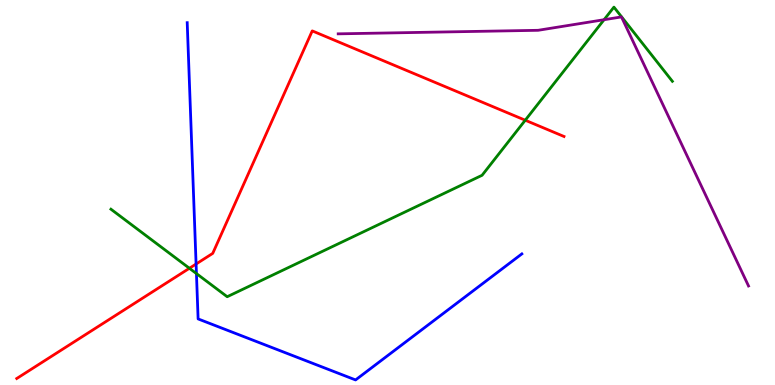[{'lines': ['blue', 'red'], 'intersections': [{'x': 2.53, 'y': 3.14}]}, {'lines': ['green', 'red'], 'intersections': [{'x': 2.44, 'y': 3.03}, {'x': 6.78, 'y': 6.88}]}, {'lines': ['purple', 'red'], 'intersections': []}, {'lines': ['blue', 'green'], 'intersections': [{'x': 2.53, 'y': 2.89}]}, {'lines': ['blue', 'purple'], 'intersections': []}, {'lines': ['green', 'purple'], 'intersections': [{'x': 7.79, 'y': 9.49}]}]